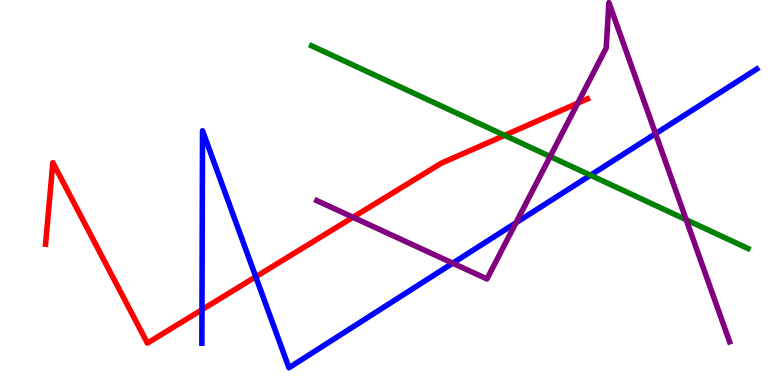[{'lines': ['blue', 'red'], 'intersections': [{'x': 2.61, 'y': 1.96}, {'x': 3.3, 'y': 2.81}]}, {'lines': ['green', 'red'], 'intersections': [{'x': 6.51, 'y': 6.48}]}, {'lines': ['purple', 'red'], 'intersections': [{'x': 4.55, 'y': 4.36}, {'x': 7.45, 'y': 7.32}]}, {'lines': ['blue', 'green'], 'intersections': [{'x': 7.62, 'y': 5.45}]}, {'lines': ['blue', 'purple'], 'intersections': [{'x': 5.84, 'y': 3.16}, {'x': 6.66, 'y': 4.21}, {'x': 8.46, 'y': 6.53}]}, {'lines': ['green', 'purple'], 'intersections': [{'x': 7.1, 'y': 5.93}, {'x': 8.85, 'y': 4.29}]}]